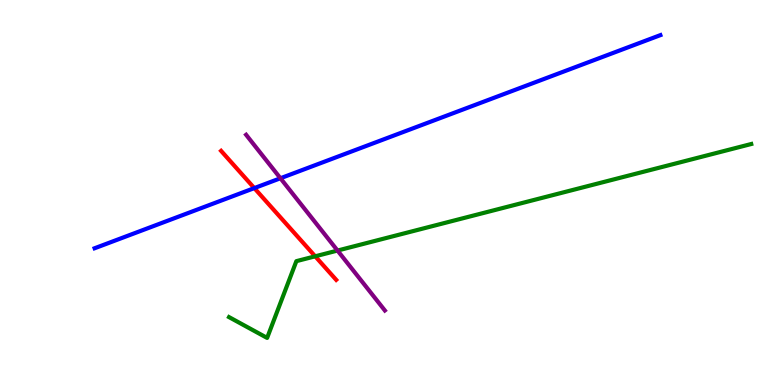[{'lines': ['blue', 'red'], 'intersections': [{'x': 3.28, 'y': 5.11}]}, {'lines': ['green', 'red'], 'intersections': [{'x': 4.07, 'y': 3.34}]}, {'lines': ['purple', 'red'], 'intersections': []}, {'lines': ['blue', 'green'], 'intersections': []}, {'lines': ['blue', 'purple'], 'intersections': [{'x': 3.62, 'y': 5.37}]}, {'lines': ['green', 'purple'], 'intersections': [{'x': 4.36, 'y': 3.49}]}]